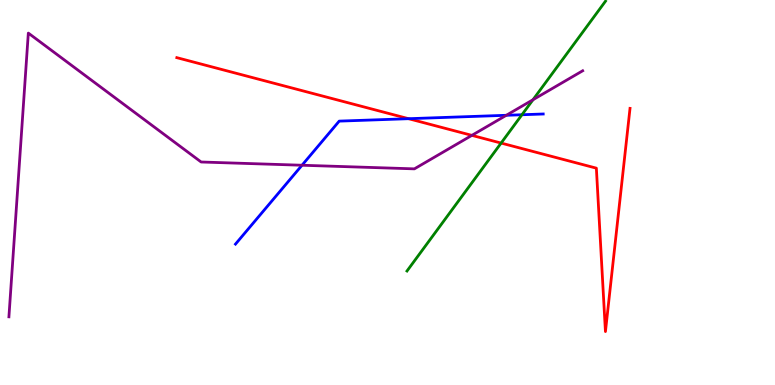[{'lines': ['blue', 'red'], 'intersections': [{'x': 5.27, 'y': 6.92}]}, {'lines': ['green', 'red'], 'intersections': [{'x': 6.47, 'y': 6.28}]}, {'lines': ['purple', 'red'], 'intersections': [{'x': 6.09, 'y': 6.48}]}, {'lines': ['blue', 'green'], 'intersections': [{'x': 6.73, 'y': 7.02}]}, {'lines': ['blue', 'purple'], 'intersections': [{'x': 3.9, 'y': 5.71}, {'x': 6.53, 'y': 7.01}]}, {'lines': ['green', 'purple'], 'intersections': [{'x': 6.88, 'y': 7.41}]}]